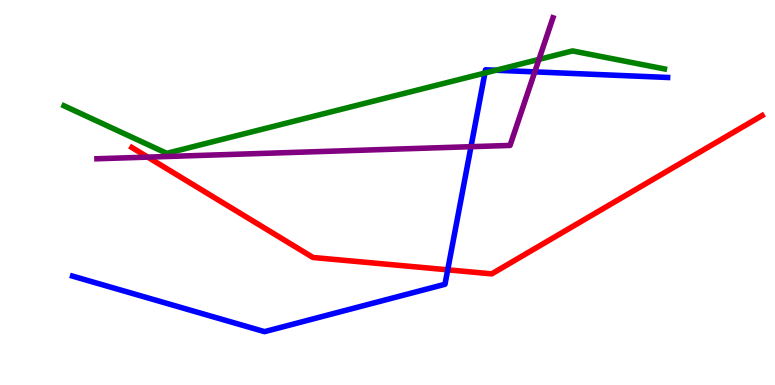[{'lines': ['blue', 'red'], 'intersections': [{'x': 5.78, 'y': 2.99}]}, {'lines': ['green', 'red'], 'intersections': []}, {'lines': ['purple', 'red'], 'intersections': [{'x': 1.91, 'y': 5.92}]}, {'lines': ['blue', 'green'], 'intersections': [{'x': 6.26, 'y': 8.1}, {'x': 6.4, 'y': 8.18}]}, {'lines': ['blue', 'purple'], 'intersections': [{'x': 6.08, 'y': 6.19}, {'x': 6.9, 'y': 8.13}]}, {'lines': ['green', 'purple'], 'intersections': [{'x': 6.95, 'y': 8.46}]}]